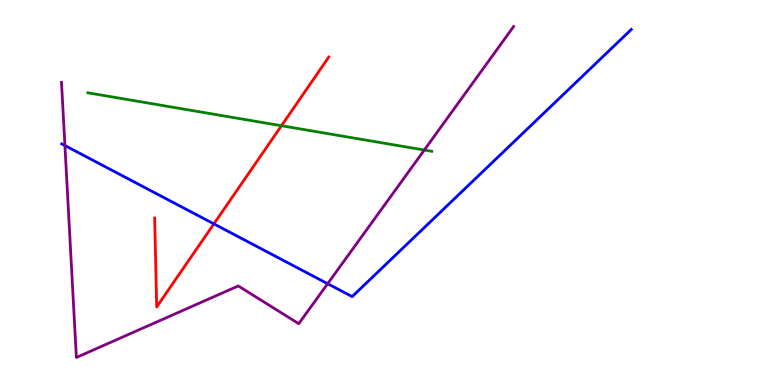[{'lines': ['blue', 'red'], 'intersections': [{'x': 2.76, 'y': 4.19}]}, {'lines': ['green', 'red'], 'intersections': [{'x': 3.63, 'y': 6.73}]}, {'lines': ['purple', 'red'], 'intersections': []}, {'lines': ['blue', 'green'], 'intersections': []}, {'lines': ['blue', 'purple'], 'intersections': [{'x': 0.838, 'y': 6.22}, {'x': 4.23, 'y': 2.63}]}, {'lines': ['green', 'purple'], 'intersections': [{'x': 5.47, 'y': 6.1}]}]